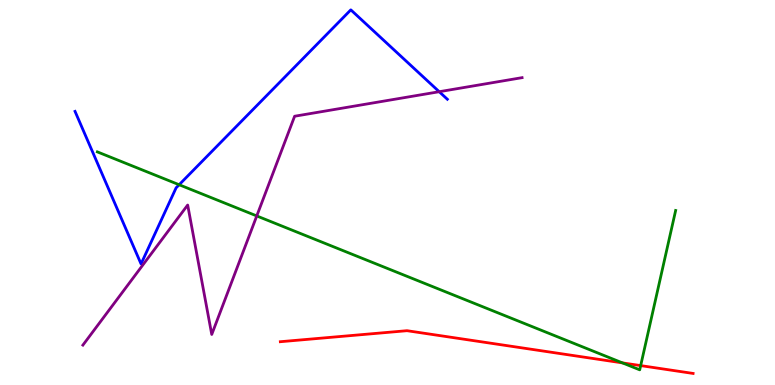[{'lines': ['blue', 'red'], 'intersections': []}, {'lines': ['green', 'red'], 'intersections': [{'x': 8.03, 'y': 0.575}, {'x': 8.27, 'y': 0.504}]}, {'lines': ['purple', 'red'], 'intersections': []}, {'lines': ['blue', 'green'], 'intersections': [{'x': 2.31, 'y': 5.2}]}, {'lines': ['blue', 'purple'], 'intersections': [{'x': 5.67, 'y': 7.62}]}, {'lines': ['green', 'purple'], 'intersections': [{'x': 3.31, 'y': 4.39}]}]